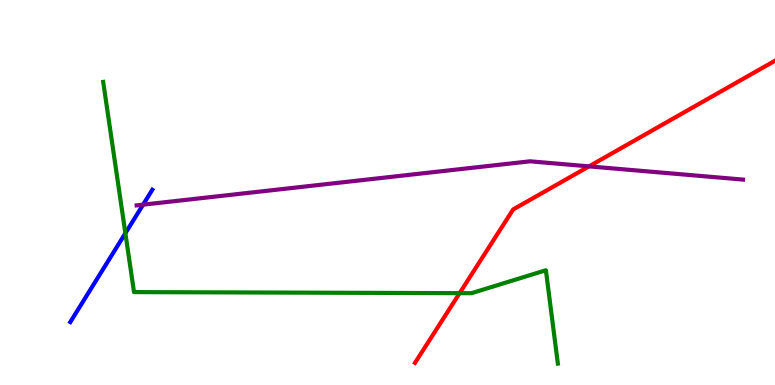[{'lines': ['blue', 'red'], 'intersections': []}, {'lines': ['green', 'red'], 'intersections': [{'x': 5.93, 'y': 2.39}]}, {'lines': ['purple', 'red'], 'intersections': [{'x': 7.6, 'y': 5.68}]}, {'lines': ['blue', 'green'], 'intersections': [{'x': 1.62, 'y': 3.94}]}, {'lines': ['blue', 'purple'], 'intersections': [{'x': 1.85, 'y': 4.68}]}, {'lines': ['green', 'purple'], 'intersections': []}]